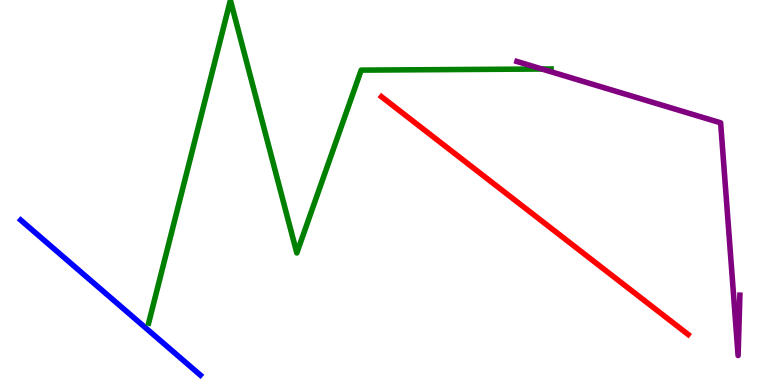[{'lines': ['blue', 'red'], 'intersections': []}, {'lines': ['green', 'red'], 'intersections': []}, {'lines': ['purple', 'red'], 'intersections': []}, {'lines': ['blue', 'green'], 'intersections': []}, {'lines': ['blue', 'purple'], 'intersections': []}, {'lines': ['green', 'purple'], 'intersections': [{'x': 6.99, 'y': 8.21}]}]